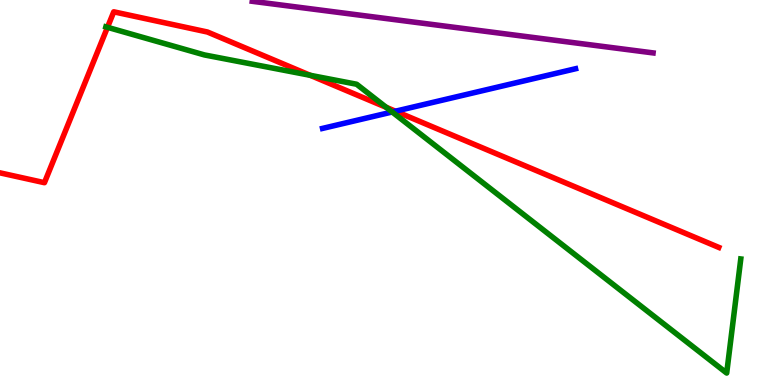[{'lines': ['blue', 'red'], 'intersections': [{'x': 5.1, 'y': 7.11}]}, {'lines': ['green', 'red'], 'intersections': [{'x': 1.39, 'y': 9.29}, {'x': 4.0, 'y': 8.04}, {'x': 4.98, 'y': 7.21}]}, {'lines': ['purple', 'red'], 'intersections': []}, {'lines': ['blue', 'green'], 'intersections': [{'x': 5.06, 'y': 7.09}]}, {'lines': ['blue', 'purple'], 'intersections': []}, {'lines': ['green', 'purple'], 'intersections': []}]